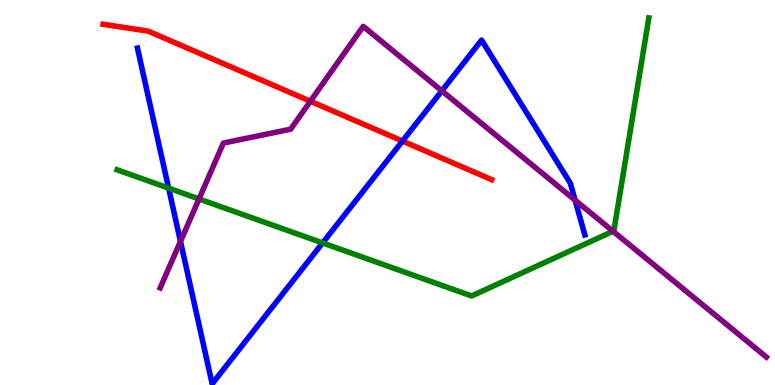[{'lines': ['blue', 'red'], 'intersections': [{'x': 5.19, 'y': 6.34}]}, {'lines': ['green', 'red'], 'intersections': []}, {'lines': ['purple', 'red'], 'intersections': [{'x': 4.0, 'y': 7.37}]}, {'lines': ['blue', 'green'], 'intersections': [{'x': 2.18, 'y': 5.11}, {'x': 4.16, 'y': 3.69}]}, {'lines': ['blue', 'purple'], 'intersections': [{'x': 2.33, 'y': 3.73}, {'x': 5.7, 'y': 7.64}, {'x': 7.42, 'y': 4.8}]}, {'lines': ['green', 'purple'], 'intersections': [{'x': 2.57, 'y': 4.83}, {'x': 7.91, 'y': 3.99}]}]